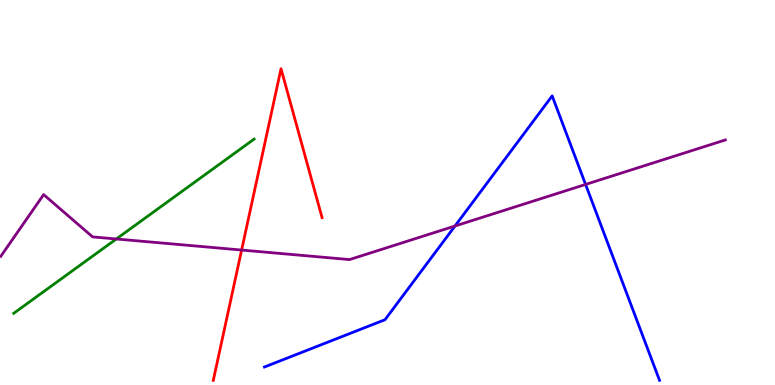[{'lines': ['blue', 'red'], 'intersections': []}, {'lines': ['green', 'red'], 'intersections': []}, {'lines': ['purple', 'red'], 'intersections': [{'x': 3.12, 'y': 3.51}]}, {'lines': ['blue', 'green'], 'intersections': []}, {'lines': ['blue', 'purple'], 'intersections': [{'x': 5.87, 'y': 4.13}, {'x': 7.56, 'y': 5.21}]}, {'lines': ['green', 'purple'], 'intersections': [{'x': 1.5, 'y': 3.79}]}]